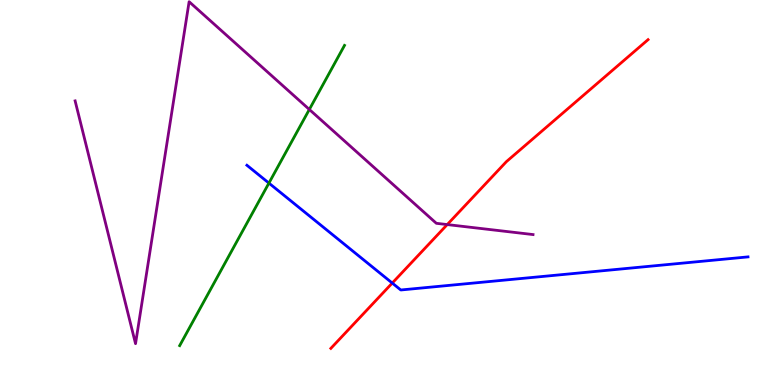[{'lines': ['blue', 'red'], 'intersections': [{'x': 5.06, 'y': 2.65}]}, {'lines': ['green', 'red'], 'intersections': []}, {'lines': ['purple', 'red'], 'intersections': [{'x': 5.77, 'y': 4.17}]}, {'lines': ['blue', 'green'], 'intersections': [{'x': 3.47, 'y': 5.24}]}, {'lines': ['blue', 'purple'], 'intersections': []}, {'lines': ['green', 'purple'], 'intersections': [{'x': 3.99, 'y': 7.16}]}]